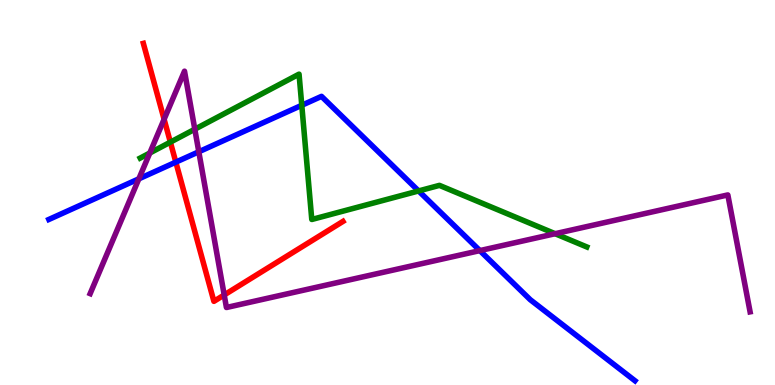[{'lines': ['blue', 'red'], 'intersections': [{'x': 2.27, 'y': 5.79}]}, {'lines': ['green', 'red'], 'intersections': [{'x': 2.2, 'y': 6.31}]}, {'lines': ['purple', 'red'], 'intersections': [{'x': 2.12, 'y': 6.9}, {'x': 2.89, 'y': 2.34}]}, {'lines': ['blue', 'green'], 'intersections': [{'x': 3.89, 'y': 7.27}, {'x': 5.4, 'y': 5.04}]}, {'lines': ['blue', 'purple'], 'intersections': [{'x': 1.79, 'y': 5.36}, {'x': 2.57, 'y': 6.06}, {'x': 6.19, 'y': 3.49}]}, {'lines': ['green', 'purple'], 'intersections': [{'x': 1.93, 'y': 6.03}, {'x': 2.51, 'y': 6.64}, {'x': 7.16, 'y': 3.93}]}]